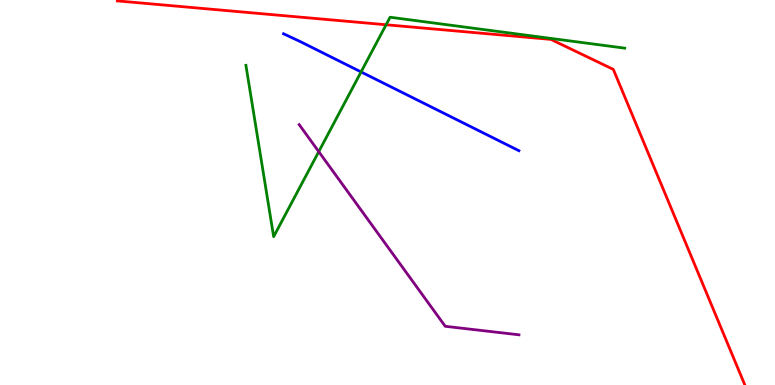[{'lines': ['blue', 'red'], 'intersections': []}, {'lines': ['green', 'red'], 'intersections': [{'x': 4.98, 'y': 9.36}]}, {'lines': ['purple', 'red'], 'intersections': []}, {'lines': ['blue', 'green'], 'intersections': [{'x': 4.66, 'y': 8.13}]}, {'lines': ['blue', 'purple'], 'intersections': []}, {'lines': ['green', 'purple'], 'intersections': [{'x': 4.11, 'y': 6.06}]}]